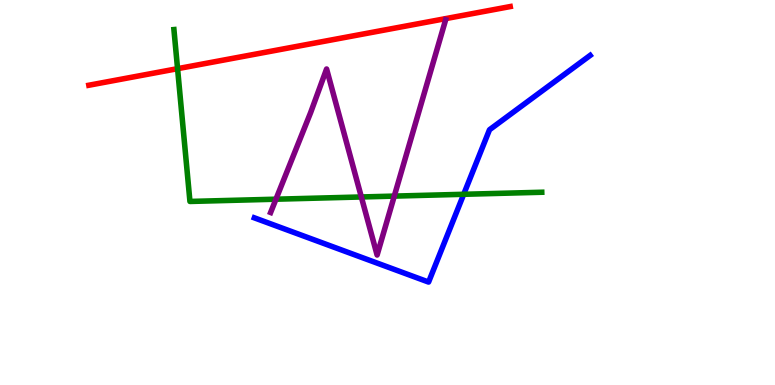[{'lines': ['blue', 'red'], 'intersections': []}, {'lines': ['green', 'red'], 'intersections': [{'x': 2.29, 'y': 8.22}]}, {'lines': ['purple', 'red'], 'intersections': []}, {'lines': ['blue', 'green'], 'intersections': [{'x': 5.98, 'y': 4.95}]}, {'lines': ['blue', 'purple'], 'intersections': []}, {'lines': ['green', 'purple'], 'intersections': [{'x': 3.56, 'y': 4.83}, {'x': 4.66, 'y': 4.88}, {'x': 5.09, 'y': 4.91}]}]